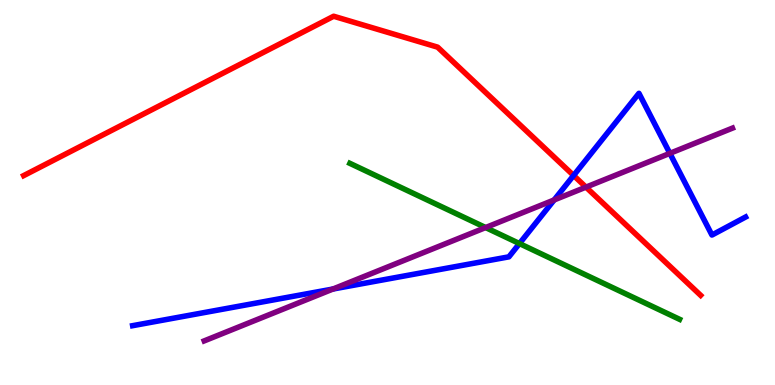[{'lines': ['blue', 'red'], 'intersections': [{'x': 7.4, 'y': 5.44}]}, {'lines': ['green', 'red'], 'intersections': []}, {'lines': ['purple', 'red'], 'intersections': [{'x': 7.56, 'y': 5.14}]}, {'lines': ['blue', 'green'], 'intersections': [{'x': 6.7, 'y': 3.67}]}, {'lines': ['blue', 'purple'], 'intersections': [{'x': 4.3, 'y': 2.49}, {'x': 7.15, 'y': 4.81}, {'x': 8.64, 'y': 6.02}]}, {'lines': ['green', 'purple'], 'intersections': [{'x': 6.27, 'y': 4.09}]}]